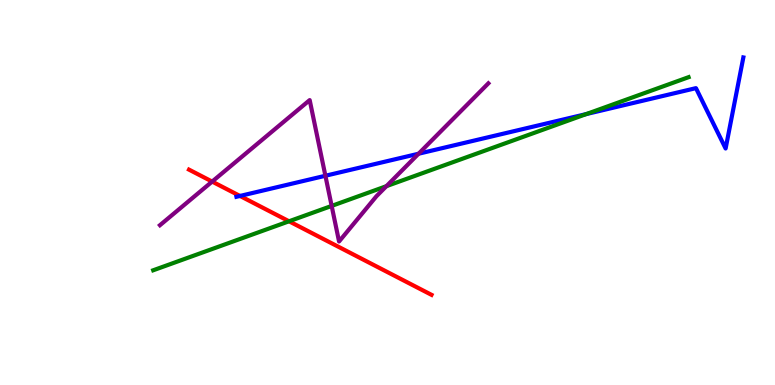[{'lines': ['blue', 'red'], 'intersections': [{'x': 3.1, 'y': 4.91}]}, {'lines': ['green', 'red'], 'intersections': [{'x': 3.73, 'y': 4.25}]}, {'lines': ['purple', 'red'], 'intersections': [{'x': 2.74, 'y': 5.28}]}, {'lines': ['blue', 'green'], 'intersections': [{'x': 7.57, 'y': 7.04}]}, {'lines': ['blue', 'purple'], 'intersections': [{'x': 4.2, 'y': 5.43}, {'x': 5.4, 'y': 6.01}]}, {'lines': ['green', 'purple'], 'intersections': [{'x': 4.28, 'y': 4.65}, {'x': 4.99, 'y': 5.16}]}]